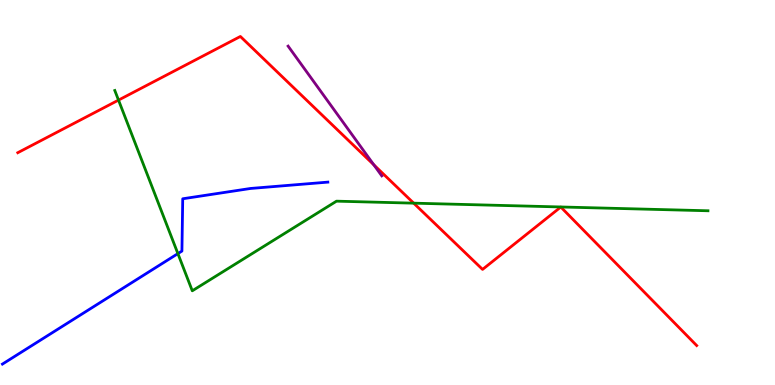[{'lines': ['blue', 'red'], 'intersections': []}, {'lines': ['green', 'red'], 'intersections': [{'x': 1.53, 'y': 7.4}, {'x': 5.34, 'y': 4.72}]}, {'lines': ['purple', 'red'], 'intersections': [{'x': 4.82, 'y': 5.72}]}, {'lines': ['blue', 'green'], 'intersections': [{'x': 2.3, 'y': 3.41}]}, {'lines': ['blue', 'purple'], 'intersections': []}, {'lines': ['green', 'purple'], 'intersections': []}]